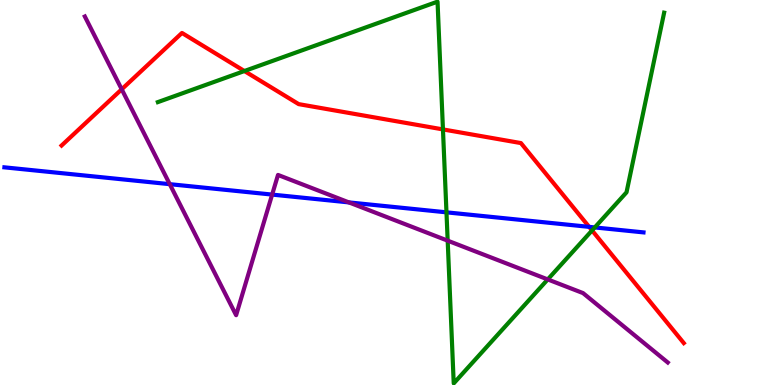[{'lines': ['blue', 'red'], 'intersections': [{'x': 7.6, 'y': 4.11}]}, {'lines': ['green', 'red'], 'intersections': [{'x': 3.15, 'y': 8.16}, {'x': 5.72, 'y': 6.64}, {'x': 7.64, 'y': 4.01}]}, {'lines': ['purple', 'red'], 'intersections': [{'x': 1.57, 'y': 7.68}]}, {'lines': ['blue', 'green'], 'intersections': [{'x': 5.76, 'y': 4.48}, {'x': 7.67, 'y': 4.09}]}, {'lines': ['blue', 'purple'], 'intersections': [{'x': 2.19, 'y': 5.22}, {'x': 3.51, 'y': 4.95}, {'x': 4.5, 'y': 4.74}]}, {'lines': ['green', 'purple'], 'intersections': [{'x': 5.78, 'y': 3.75}, {'x': 7.07, 'y': 2.74}]}]